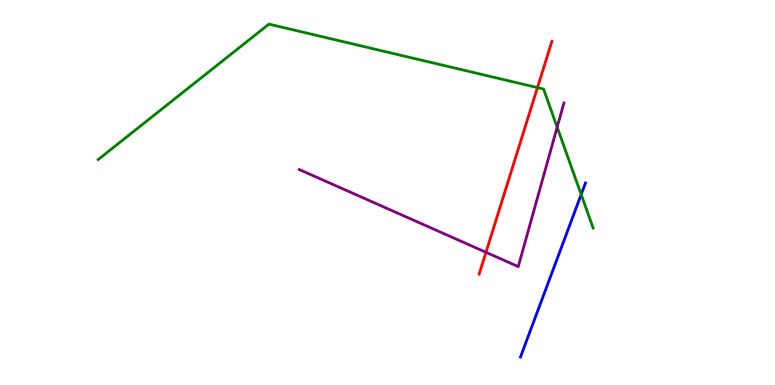[{'lines': ['blue', 'red'], 'intersections': []}, {'lines': ['green', 'red'], 'intersections': [{'x': 6.94, 'y': 7.72}]}, {'lines': ['purple', 'red'], 'intersections': [{'x': 6.27, 'y': 3.45}]}, {'lines': ['blue', 'green'], 'intersections': [{'x': 7.5, 'y': 4.95}]}, {'lines': ['blue', 'purple'], 'intersections': []}, {'lines': ['green', 'purple'], 'intersections': [{'x': 7.19, 'y': 6.7}]}]